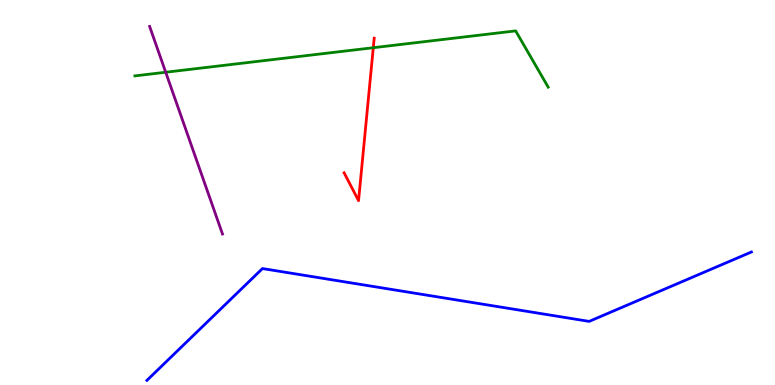[{'lines': ['blue', 'red'], 'intersections': []}, {'lines': ['green', 'red'], 'intersections': [{'x': 4.82, 'y': 8.76}]}, {'lines': ['purple', 'red'], 'intersections': []}, {'lines': ['blue', 'green'], 'intersections': []}, {'lines': ['blue', 'purple'], 'intersections': []}, {'lines': ['green', 'purple'], 'intersections': [{'x': 2.14, 'y': 8.12}]}]